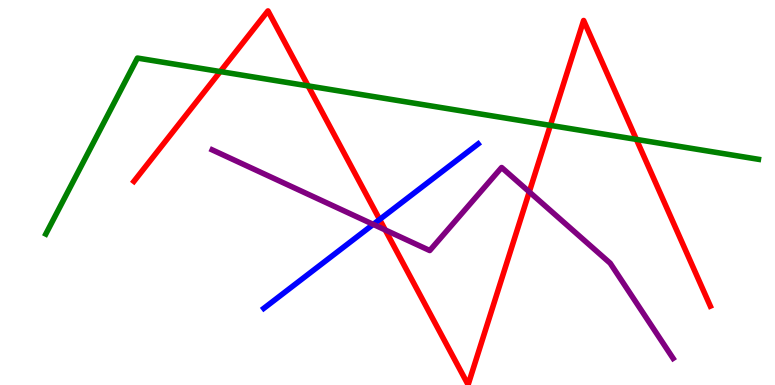[{'lines': ['blue', 'red'], 'intersections': [{'x': 4.9, 'y': 4.3}]}, {'lines': ['green', 'red'], 'intersections': [{'x': 2.84, 'y': 8.14}, {'x': 3.98, 'y': 7.77}, {'x': 7.1, 'y': 6.74}, {'x': 8.21, 'y': 6.38}]}, {'lines': ['purple', 'red'], 'intersections': [{'x': 4.97, 'y': 4.03}, {'x': 6.83, 'y': 5.02}]}, {'lines': ['blue', 'green'], 'intersections': []}, {'lines': ['blue', 'purple'], 'intersections': [{'x': 4.82, 'y': 4.17}]}, {'lines': ['green', 'purple'], 'intersections': []}]